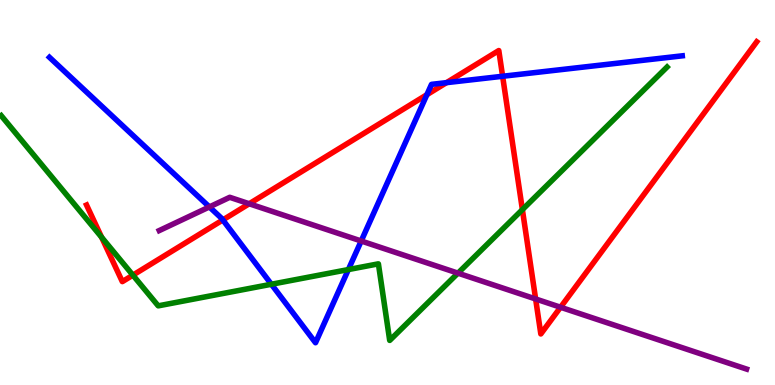[{'lines': ['blue', 'red'], 'intersections': [{'x': 2.88, 'y': 4.29}, {'x': 5.51, 'y': 7.54}, {'x': 5.76, 'y': 7.85}, {'x': 6.49, 'y': 8.02}]}, {'lines': ['green', 'red'], 'intersections': [{'x': 1.31, 'y': 3.84}, {'x': 1.71, 'y': 2.85}, {'x': 6.74, 'y': 4.55}]}, {'lines': ['purple', 'red'], 'intersections': [{'x': 3.22, 'y': 4.71}, {'x': 6.91, 'y': 2.23}, {'x': 7.23, 'y': 2.02}]}, {'lines': ['blue', 'green'], 'intersections': [{'x': 3.5, 'y': 2.62}, {'x': 4.5, 'y': 3.0}]}, {'lines': ['blue', 'purple'], 'intersections': [{'x': 2.7, 'y': 4.63}, {'x': 4.66, 'y': 3.74}]}, {'lines': ['green', 'purple'], 'intersections': [{'x': 5.91, 'y': 2.91}]}]